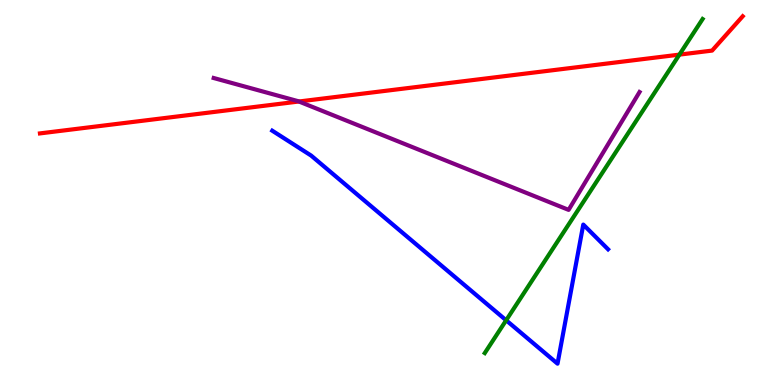[{'lines': ['blue', 'red'], 'intersections': []}, {'lines': ['green', 'red'], 'intersections': [{'x': 8.77, 'y': 8.58}]}, {'lines': ['purple', 'red'], 'intersections': [{'x': 3.86, 'y': 7.36}]}, {'lines': ['blue', 'green'], 'intersections': [{'x': 6.53, 'y': 1.68}]}, {'lines': ['blue', 'purple'], 'intersections': []}, {'lines': ['green', 'purple'], 'intersections': []}]